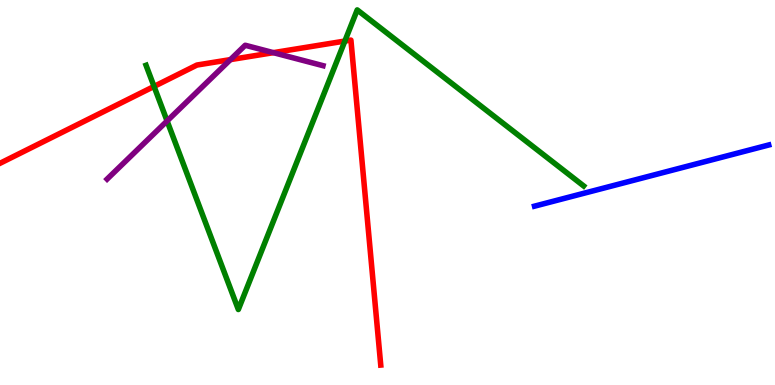[{'lines': ['blue', 'red'], 'intersections': []}, {'lines': ['green', 'red'], 'intersections': [{'x': 1.99, 'y': 7.75}, {'x': 4.45, 'y': 8.93}]}, {'lines': ['purple', 'red'], 'intersections': [{'x': 2.97, 'y': 8.45}, {'x': 3.53, 'y': 8.63}]}, {'lines': ['blue', 'green'], 'intersections': []}, {'lines': ['blue', 'purple'], 'intersections': []}, {'lines': ['green', 'purple'], 'intersections': [{'x': 2.16, 'y': 6.86}]}]